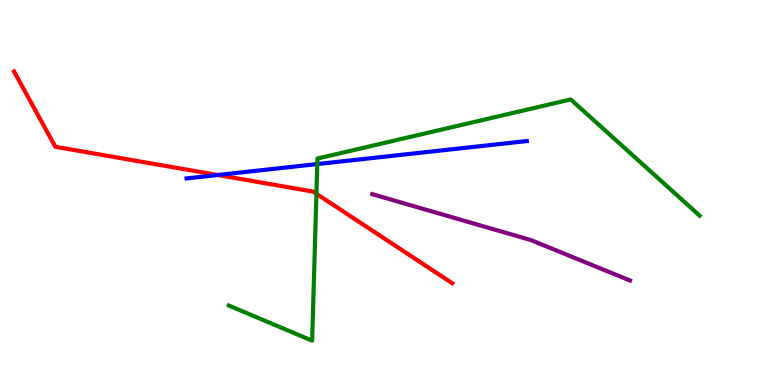[{'lines': ['blue', 'red'], 'intersections': [{'x': 2.81, 'y': 5.45}]}, {'lines': ['green', 'red'], 'intersections': [{'x': 4.08, 'y': 4.97}]}, {'lines': ['purple', 'red'], 'intersections': []}, {'lines': ['blue', 'green'], 'intersections': [{'x': 4.09, 'y': 5.74}]}, {'lines': ['blue', 'purple'], 'intersections': []}, {'lines': ['green', 'purple'], 'intersections': []}]